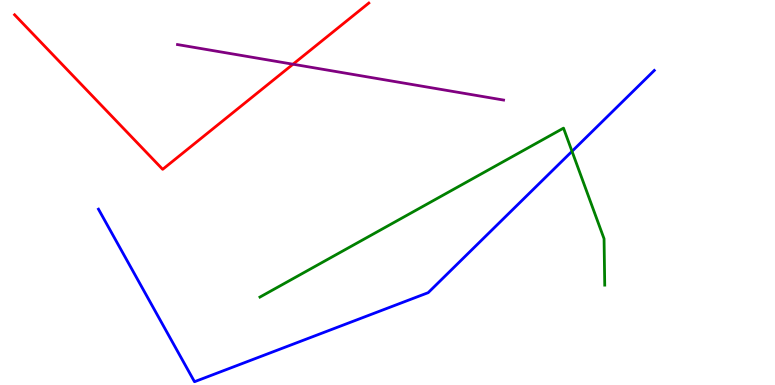[{'lines': ['blue', 'red'], 'intersections': []}, {'lines': ['green', 'red'], 'intersections': []}, {'lines': ['purple', 'red'], 'intersections': [{'x': 3.78, 'y': 8.33}]}, {'lines': ['blue', 'green'], 'intersections': [{'x': 7.38, 'y': 6.07}]}, {'lines': ['blue', 'purple'], 'intersections': []}, {'lines': ['green', 'purple'], 'intersections': []}]